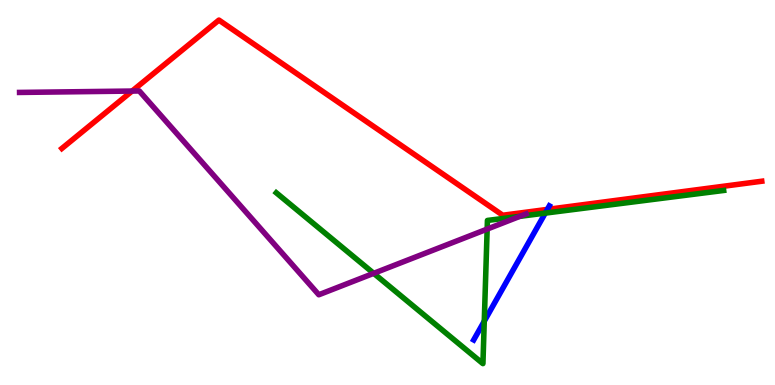[{'lines': ['blue', 'red'], 'intersections': [{'x': 7.06, 'y': 4.56}]}, {'lines': ['green', 'red'], 'intersections': []}, {'lines': ['purple', 'red'], 'intersections': [{'x': 1.7, 'y': 7.63}]}, {'lines': ['blue', 'green'], 'intersections': [{'x': 6.25, 'y': 1.66}, {'x': 7.04, 'y': 4.46}]}, {'lines': ['blue', 'purple'], 'intersections': []}, {'lines': ['green', 'purple'], 'intersections': [{'x': 4.82, 'y': 2.9}, {'x': 6.29, 'y': 4.05}, {'x': 6.71, 'y': 4.38}]}]